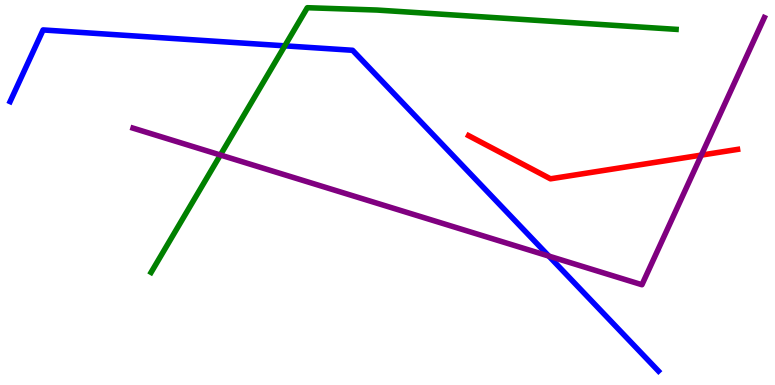[{'lines': ['blue', 'red'], 'intersections': []}, {'lines': ['green', 'red'], 'intersections': []}, {'lines': ['purple', 'red'], 'intersections': [{'x': 9.05, 'y': 5.97}]}, {'lines': ['blue', 'green'], 'intersections': [{'x': 3.68, 'y': 8.81}]}, {'lines': ['blue', 'purple'], 'intersections': [{'x': 7.08, 'y': 3.35}]}, {'lines': ['green', 'purple'], 'intersections': [{'x': 2.84, 'y': 5.97}]}]